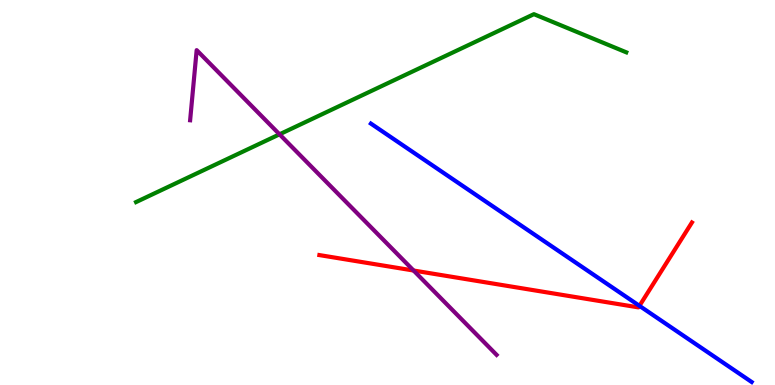[{'lines': ['blue', 'red'], 'intersections': [{'x': 8.25, 'y': 2.06}]}, {'lines': ['green', 'red'], 'intersections': []}, {'lines': ['purple', 'red'], 'intersections': [{'x': 5.34, 'y': 2.97}]}, {'lines': ['blue', 'green'], 'intersections': []}, {'lines': ['blue', 'purple'], 'intersections': []}, {'lines': ['green', 'purple'], 'intersections': [{'x': 3.61, 'y': 6.51}]}]